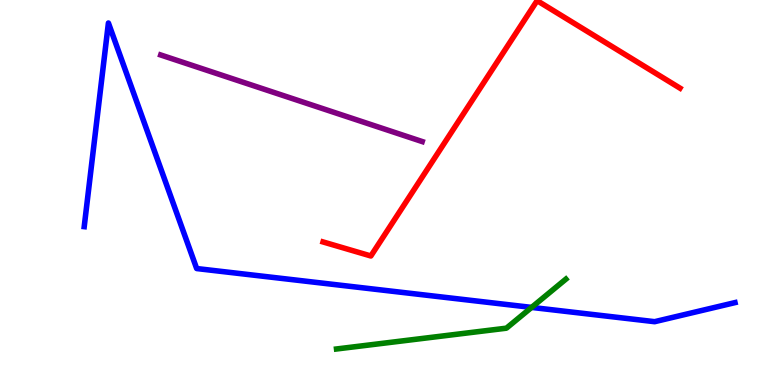[{'lines': ['blue', 'red'], 'intersections': []}, {'lines': ['green', 'red'], 'intersections': []}, {'lines': ['purple', 'red'], 'intersections': []}, {'lines': ['blue', 'green'], 'intersections': [{'x': 6.86, 'y': 2.02}]}, {'lines': ['blue', 'purple'], 'intersections': []}, {'lines': ['green', 'purple'], 'intersections': []}]